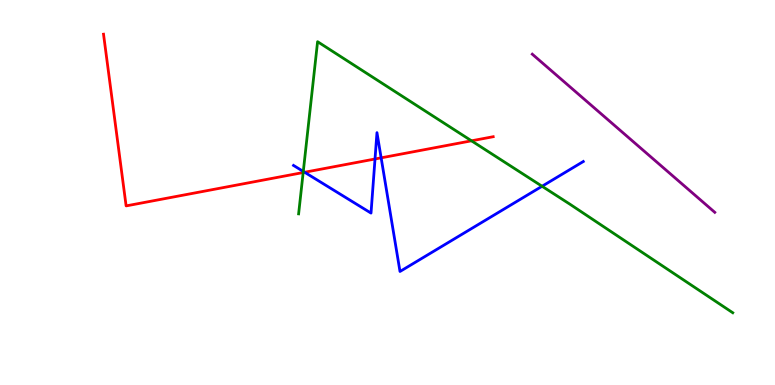[{'lines': ['blue', 'red'], 'intersections': [{'x': 3.93, 'y': 5.53}, {'x': 4.84, 'y': 5.87}, {'x': 4.92, 'y': 5.9}]}, {'lines': ['green', 'red'], 'intersections': [{'x': 3.91, 'y': 5.52}, {'x': 6.08, 'y': 6.34}]}, {'lines': ['purple', 'red'], 'intersections': []}, {'lines': ['blue', 'green'], 'intersections': [{'x': 3.91, 'y': 5.55}, {'x': 6.99, 'y': 5.16}]}, {'lines': ['blue', 'purple'], 'intersections': []}, {'lines': ['green', 'purple'], 'intersections': []}]